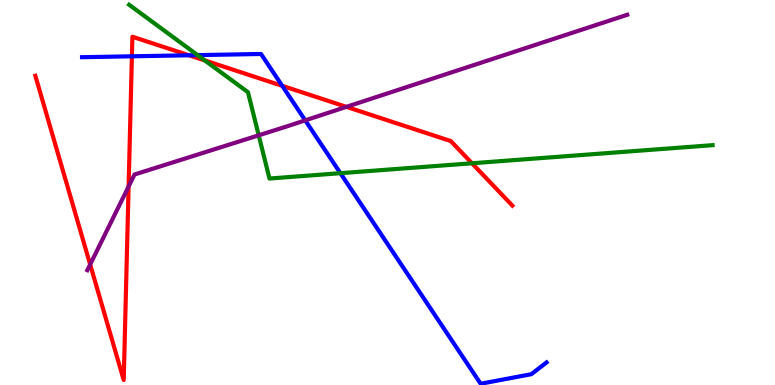[{'lines': ['blue', 'red'], 'intersections': [{'x': 1.7, 'y': 8.54}, {'x': 2.44, 'y': 8.56}, {'x': 3.64, 'y': 7.77}]}, {'lines': ['green', 'red'], 'intersections': [{'x': 2.64, 'y': 8.43}, {'x': 6.09, 'y': 5.76}]}, {'lines': ['purple', 'red'], 'intersections': [{'x': 1.16, 'y': 3.13}, {'x': 1.66, 'y': 5.16}, {'x': 4.47, 'y': 7.22}]}, {'lines': ['blue', 'green'], 'intersections': [{'x': 2.55, 'y': 8.57}, {'x': 4.39, 'y': 5.5}]}, {'lines': ['blue', 'purple'], 'intersections': [{'x': 3.94, 'y': 6.87}]}, {'lines': ['green', 'purple'], 'intersections': [{'x': 3.34, 'y': 6.49}]}]